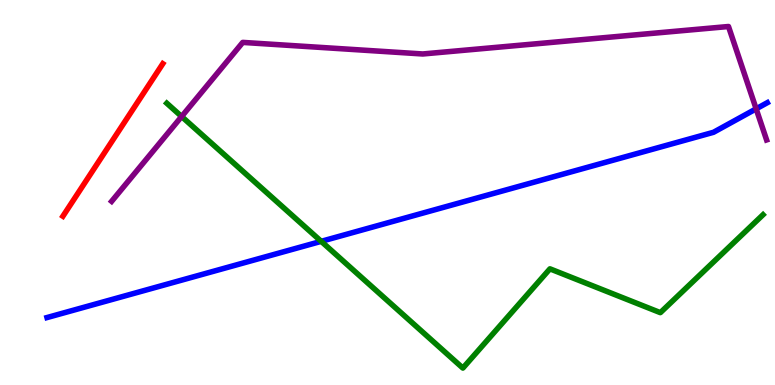[{'lines': ['blue', 'red'], 'intersections': []}, {'lines': ['green', 'red'], 'intersections': []}, {'lines': ['purple', 'red'], 'intersections': []}, {'lines': ['blue', 'green'], 'intersections': [{'x': 4.14, 'y': 3.73}]}, {'lines': ['blue', 'purple'], 'intersections': [{'x': 9.76, 'y': 7.17}]}, {'lines': ['green', 'purple'], 'intersections': [{'x': 2.34, 'y': 6.97}]}]